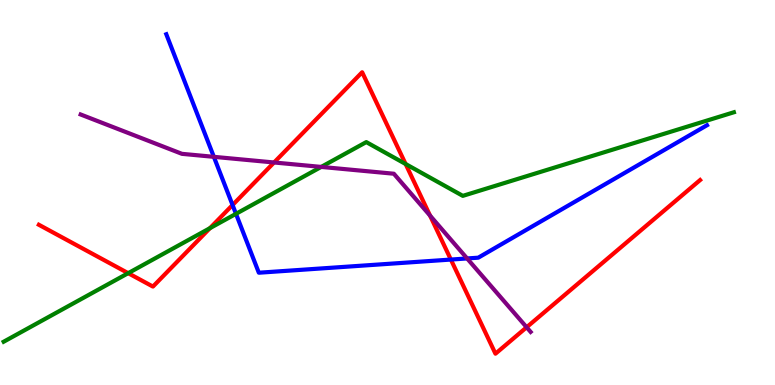[{'lines': ['blue', 'red'], 'intersections': [{'x': 3.0, 'y': 4.68}, {'x': 5.82, 'y': 3.26}]}, {'lines': ['green', 'red'], 'intersections': [{'x': 1.65, 'y': 2.9}, {'x': 2.71, 'y': 4.07}, {'x': 5.23, 'y': 5.74}]}, {'lines': ['purple', 'red'], 'intersections': [{'x': 3.54, 'y': 5.78}, {'x': 5.55, 'y': 4.4}, {'x': 6.8, 'y': 1.5}]}, {'lines': ['blue', 'green'], 'intersections': [{'x': 3.04, 'y': 4.45}]}, {'lines': ['blue', 'purple'], 'intersections': [{'x': 2.76, 'y': 5.93}, {'x': 6.03, 'y': 3.29}]}, {'lines': ['green', 'purple'], 'intersections': [{'x': 4.14, 'y': 5.66}]}]